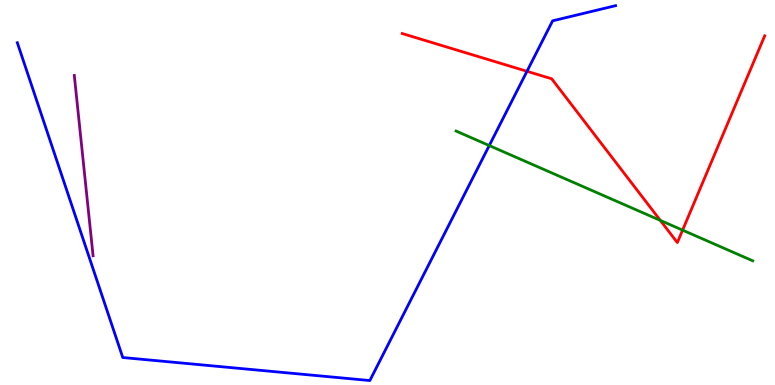[{'lines': ['blue', 'red'], 'intersections': [{'x': 6.8, 'y': 8.15}]}, {'lines': ['green', 'red'], 'intersections': [{'x': 8.52, 'y': 4.28}, {'x': 8.81, 'y': 4.02}]}, {'lines': ['purple', 'red'], 'intersections': []}, {'lines': ['blue', 'green'], 'intersections': [{'x': 6.31, 'y': 6.22}]}, {'lines': ['blue', 'purple'], 'intersections': []}, {'lines': ['green', 'purple'], 'intersections': []}]